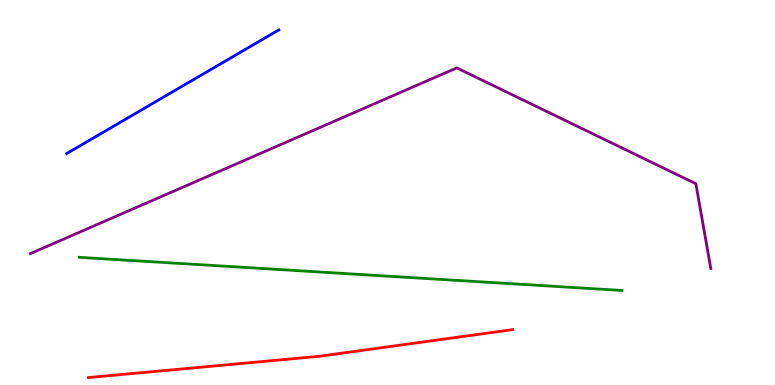[{'lines': ['blue', 'red'], 'intersections': []}, {'lines': ['green', 'red'], 'intersections': []}, {'lines': ['purple', 'red'], 'intersections': []}, {'lines': ['blue', 'green'], 'intersections': []}, {'lines': ['blue', 'purple'], 'intersections': []}, {'lines': ['green', 'purple'], 'intersections': []}]